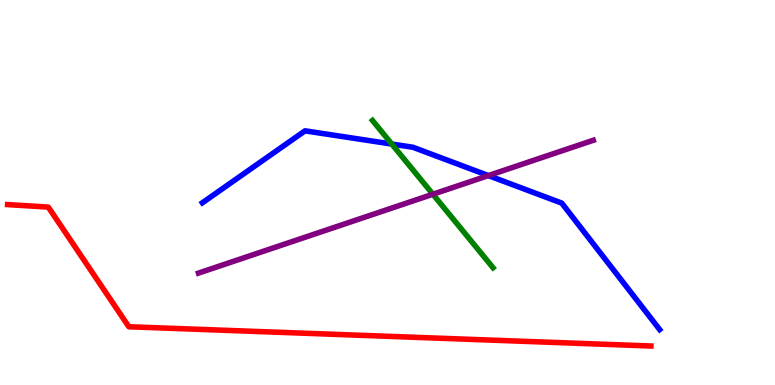[{'lines': ['blue', 'red'], 'intersections': []}, {'lines': ['green', 'red'], 'intersections': []}, {'lines': ['purple', 'red'], 'intersections': []}, {'lines': ['blue', 'green'], 'intersections': [{'x': 5.06, 'y': 6.26}]}, {'lines': ['blue', 'purple'], 'intersections': [{'x': 6.3, 'y': 5.44}]}, {'lines': ['green', 'purple'], 'intersections': [{'x': 5.59, 'y': 4.95}]}]